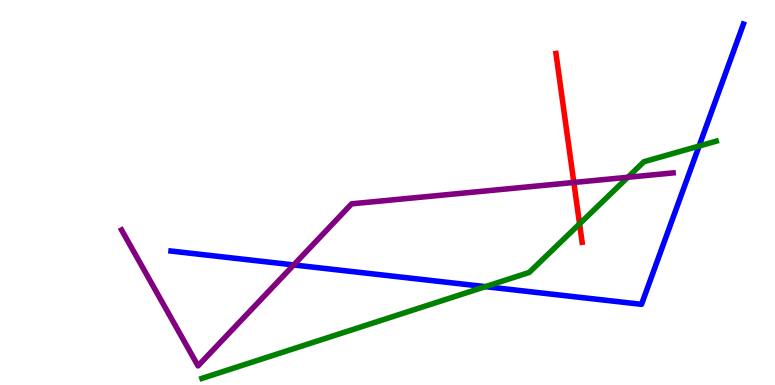[{'lines': ['blue', 'red'], 'intersections': []}, {'lines': ['green', 'red'], 'intersections': [{'x': 7.48, 'y': 4.19}]}, {'lines': ['purple', 'red'], 'intersections': [{'x': 7.4, 'y': 5.26}]}, {'lines': ['blue', 'green'], 'intersections': [{'x': 6.26, 'y': 2.55}, {'x': 9.02, 'y': 6.21}]}, {'lines': ['blue', 'purple'], 'intersections': [{'x': 3.79, 'y': 3.12}]}, {'lines': ['green', 'purple'], 'intersections': [{'x': 8.1, 'y': 5.4}]}]